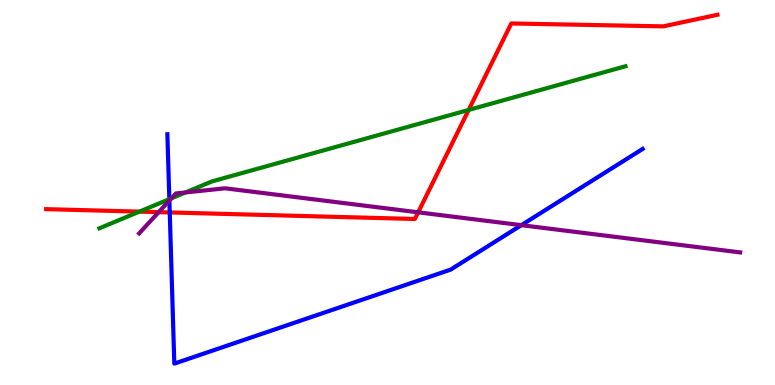[{'lines': ['blue', 'red'], 'intersections': [{'x': 2.19, 'y': 4.48}]}, {'lines': ['green', 'red'], 'intersections': [{'x': 1.8, 'y': 4.5}, {'x': 6.05, 'y': 7.14}]}, {'lines': ['purple', 'red'], 'intersections': [{'x': 2.05, 'y': 4.49}, {'x': 5.4, 'y': 4.48}]}, {'lines': ['blue', 'green'], 'intersections': [{'x': 2.19, 'y': 4.83}]}, {'lines': ['blue', 'purple'], 'intersections': [{'x': 2.19, 'y': 4.79}, {'x': 6.73, 'y': 4.15}]}, {'lines': ['green', 'purple'], 'intersections': [{'x': 2.21, 'y': 4.85}, {'x': 2.39, 'y': 5.0}]}]